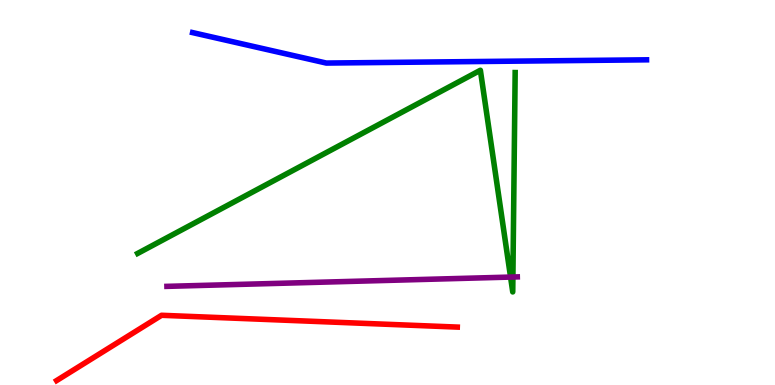[{'lines': ['blue', 'red'], 'intersections': []}, {'lines': ['green', 'red'], 'intersections': []}, {'lines': ['purple', 'red'], 'intersections': []}, {'lines': ['blue', 'green'], 'intersections': []}, {'lines': ['blue', 'purple'], 'intersections': []}, {'lines': ['green', 'purple'], 'intersections': [{'x': 6.59, 'y': 2.8}, {'x': 6.62, 'y': 2.8}]}]